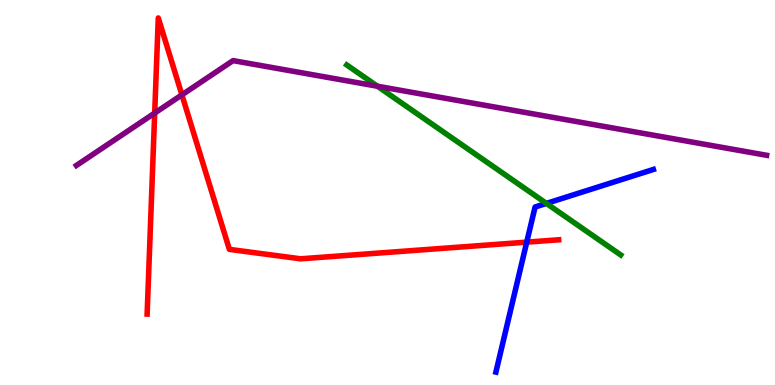[{'lines': ['blue', 'red'], 'intersections': [{'x': 6.8, 'y': 3.71}]}, {'lines': ['green', 'red'], 'intersections': []}, {'lines': ['purple', 'red'], 'intersections': [{'x': 2.0, 'y': 7.06}, {'x': 2.35, 'y': 7.54}]}, {'lines': ['blue', 'green'], 'intersections': [{'x': 7.05, 'y': 4.72}]}, {'lines': ['blue', 'purple'], 'intersections': []}, {'lines': ['green', 'purple'], 'intersections': [{'x': 4.87, 'y': 7.76}]}]